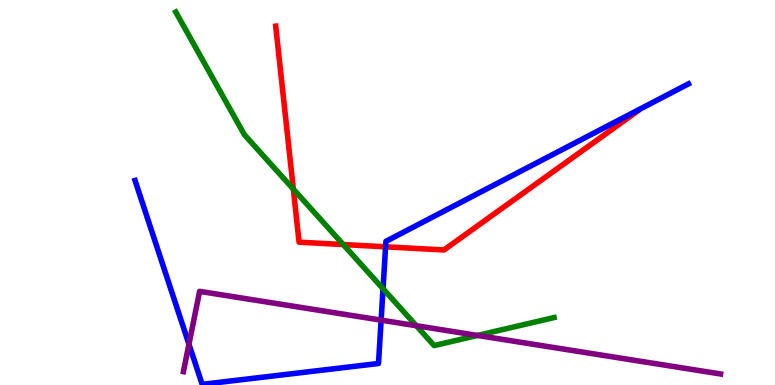[{'lines': ['blue', 'red'], 'intersections': [{'x': 4.98, 'y': 3.59}]}, {'lines': ['green', 'red'], 'intersections': [{'x': 3.78, 'y': 5.09}, {'x': 4.43, 'y': 3.65}]}, {'lines': ['purple', 'red'], 'intersections': []}, {'lines': ['blue', 'green'], 'intersections': [{'x': 4.94, 'y': 2.5}]}, {'lines': ['blue', 'purple'], 'intersections': [{'x': 2.44, 'y': 1.06}, {'x': 4.92, 'y': 1.68}]}, {'lines': ['green', 'purple'], 'intersections': [{'x': 5.37, 'y': 1.54}, {'x': 6.16, 'y': 1.29}]}]